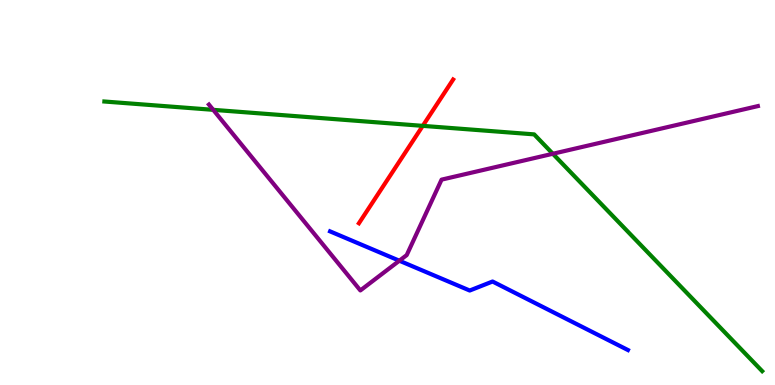[{'lines': ['blue', 'red'], 'intersections': []}, {'lines': ['green', 'red'], 'intersections': [{'x': 5.45, 'y': 6.73}]}, {'lines': ['purple', 'red'], 'intersections': []}, {'lines': ['blue', 'green'], 'intersections': []}, {'lines': ['blue', 'purple'], 'intersections': [{'x': 5.15, 'y': 3.23}]}, {'lines': ['green', 'purple'], 'intersections': [{'x': 2.75, 'y': 7.15}, {'x': 7.13, 'y': 6.01}]}]